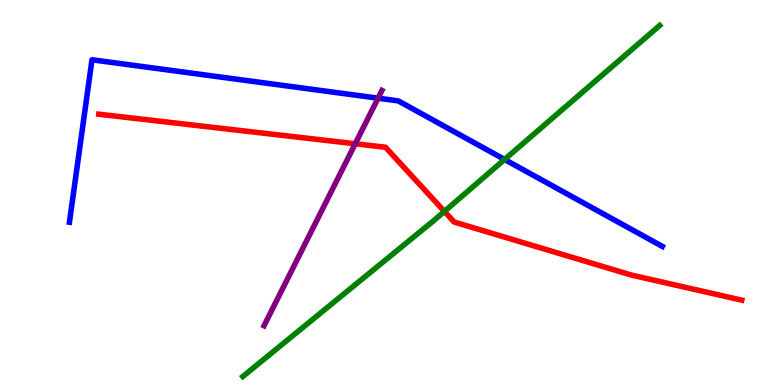[{'lines': ['blue', 'red'], 'intersections': []}, {'lines': ['green', 'red'], 'intersections': [{'x': 5.73, 'y': 4.51}]}, {'lines': ['purple', 'red'], 'intersections': [{'x': 4.58, 'y': 6.27}]}, {'lines': ['blue', 'green'], 'intersections': [{'x': 6.51, 'y': 5.86}]}, {'lines': ['blue', 'purple'], 'intersections': [{'x': 4.88, 'y': 7.45}]}, {'lines': ['green', 'purple'], 'intersections': []}]